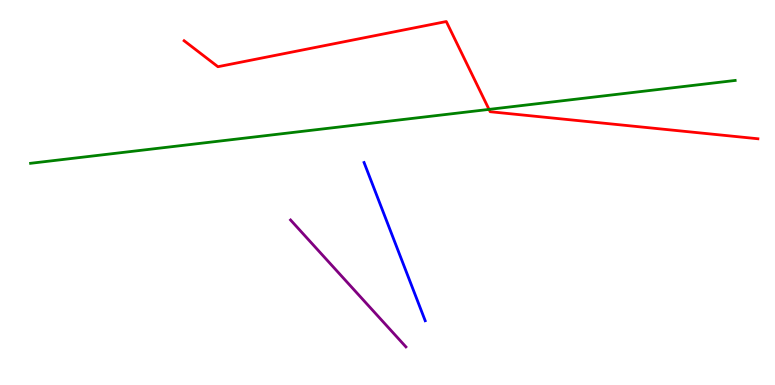[{'lines': ['blue', 'red'], 'intersections': []}, {'lines': ['green', 'red'], 'intersections': [{'x': 6.31, 'y': 7.16}]}, {'lines': ['purple', 'red'], 'intersections': []}, {'lines': ['blue', 'green'], 'intersections': []}, {'lines': ['blue', 'purple'], 'intersections': []}, {'lines': ['green', 'purple'], 'intersections': []}]